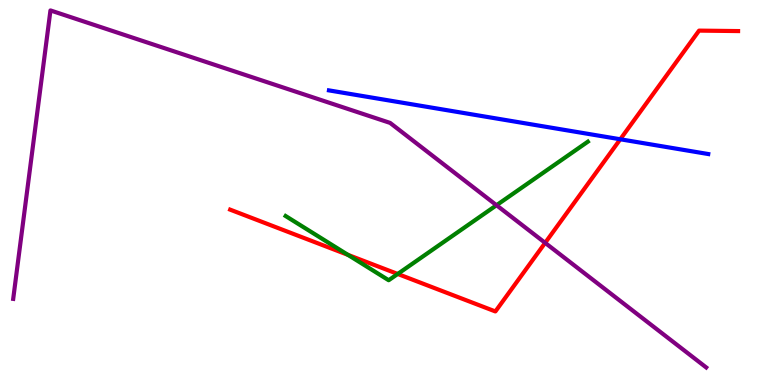[{'lines': ['blue', 'red'], 'intersections': [{'x': 8.0, 'y': 6.38}]}, {'lines': ['green', 'red'], 'intersections': [{'x': 4.49, 'y': 3.38}, {'x': 5.13, 'y': 2.88}]}, {'lines': ['purple', 'red'], 'intersections': [{'x': 7.03, 'y': 3.69}]}, {'lines': ['blue', 'green'], 'intersections': []}, {'lines': ['blue', 'purple'], 'intersections': []}, {'lines': ['green', 'purple'], 'intersections': [{'x': 6.41, 'y': 4.67}]}]